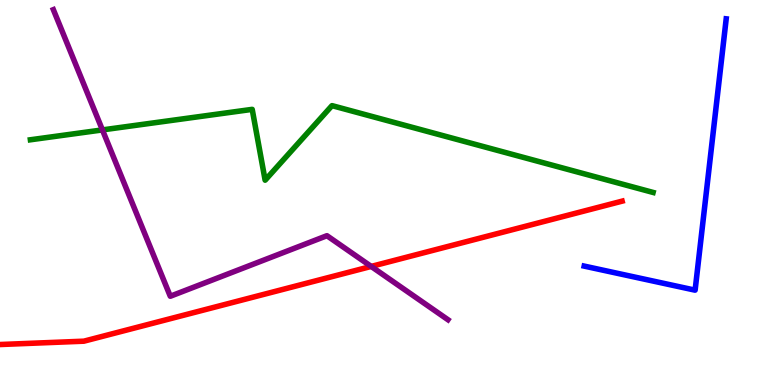[{'lines': ['blue', 'red'], 'intersections': []}, {'lines': ['green', 'red'], 'intersections': []}, {'lines': ['purple', 'red'], 'intersections': [{'x': 4.79, 'y': 3.08}]}, {'lines': ['blue', 'green'], 'intersections': []}, {'lines': ['blue', 'purple'], 'intersections': []}, {'lines': ['green', 'purple'], 'intersections': [{'x': 1.32, 'y': 6.63}]}]